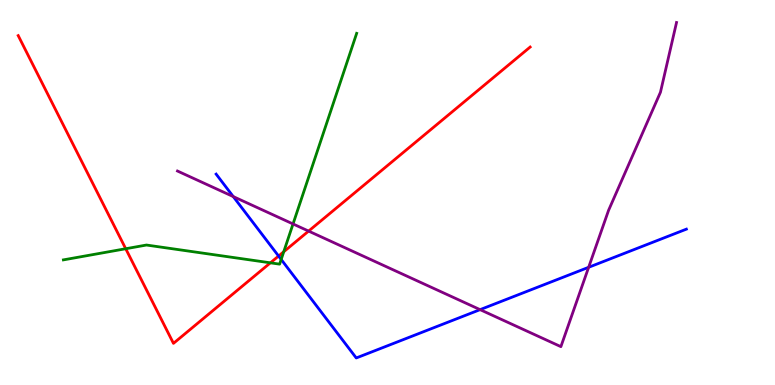[{'lines': ['blue', 'red'], 'intersections': [{'x': 3.59, 'y': 3.35}]}, {'lines': ['green', 'red'], 'intersections': [{'x': 1.62, 'y': 3.54}, {'x': 3.49, 'y': 3.17}, {'x': 3.66, 'y': 3.46}]}, {'lines': ['purple', 'red'], 'intersections': [{'x': 3.98, 'y': 4.0}]}, {'lines': ['blue', 'green'], 'intersections': [{'x': 3.63, 'y': 3.26}]}, {'lines': ['blue', 'purple'], 'intersections': [{'x': 3.01, 'y': 4.89}, {'x': 6.19, 'y': 1.96}, {'x': 7.6, 'y': 3.06}]}, {'lines': ['green', 'purple'], 'intersections': [{'x': 3.78, 'y': 4.18}]}]